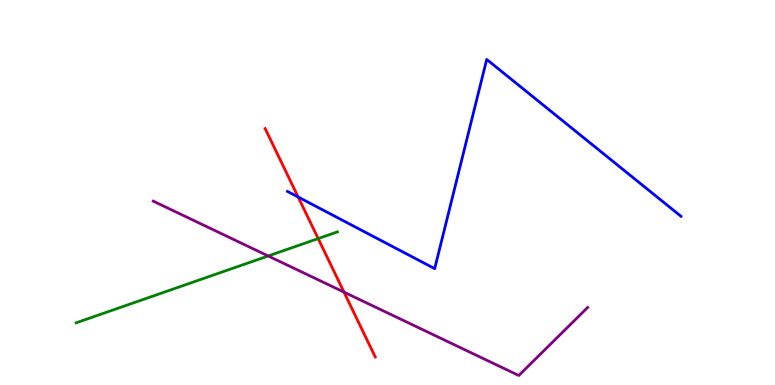[{'lines': ['blue', 'red'], 'intersections': [{'x': 3.85, 'y': 4.88}]}, {'lines': ['green', 'red'], 'intersections': [{'x': 4.11, 'y': 3.8}]}, {'lines': ['purple', 'red'], 'intersections': [{'x': 4.44, 'y': 2.41}]}, {'lines': ['blue', 'green'], 'intersections': []}, {'lines': ['blue', 'purple'], 'intersections': []}, {'lines': ['green', 'purple'], 'intersections': [{'x': 3.46, 'y': 3.35}]}]